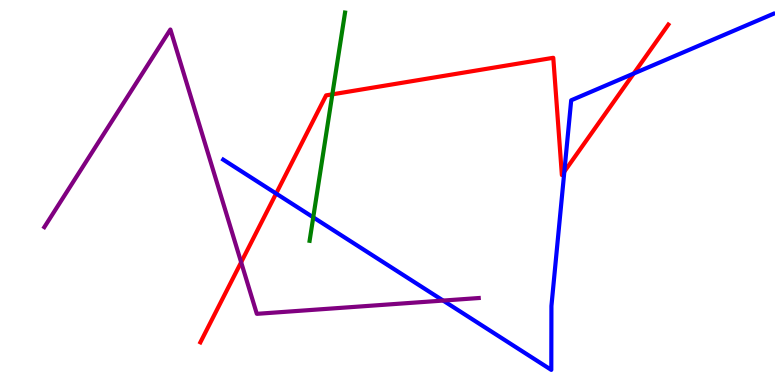[{'lines': ['blue', 'red'], 'intersections': [{'x': 3.56, 'y': 4.97}, {'x': 7.28, 'y': 5.54}, {'x': 8.18, 'y': 8.09}]}, {'lines': ['green', 'red'], 'intersections': [{'x': 4.29, 'y': 7.55}]}, {'lines': ['purple', 'red'], 'intersections': [{'x': 3.11, 'y': 3.19}]}, {'lines': ['blue', 'green'], 'intersections': [{'x': 4.04, 'y': 4.36}]}, {'lines': ['blue', 'purple'], 'intersections': [{'x': 5.72, 'y': 2.19}]}, {'lines': ['green', 'purple'], 'intersections': []}]